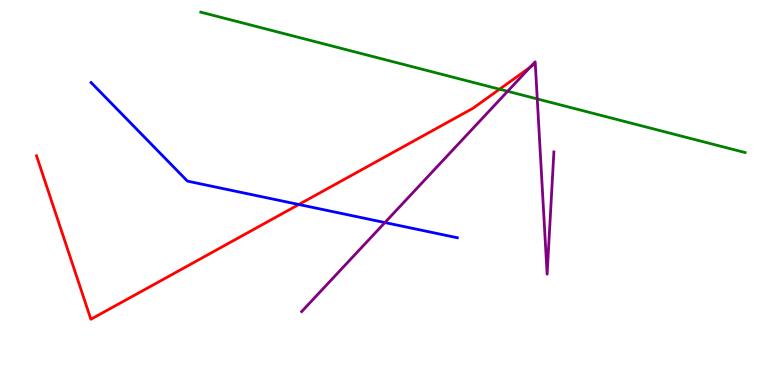[{'lines': ['blue', 'red'], 'intersections': [{'x': 3.86, 'y': 4.69}]}, {'lines': ['green', 'red'], 'intersections': [{'x': 6.45, 'y': 7.68}]}, {'lines': ['purple', 'red'], 'intersections': [{'x': 6.84, 'y': 8.25}]}, {'lines': ['blue', 'green'], 'intersections': []}, {'lines': ['blue', 'purple'], 'intersections': [{'x': 4.97, 'y': 4.22}]}, {'lines': ['green', 'purple'], 'intersections': [{'x': 6.55, 'y': 7.63}, {'x': 6.93, 'y': 7.43}]}]